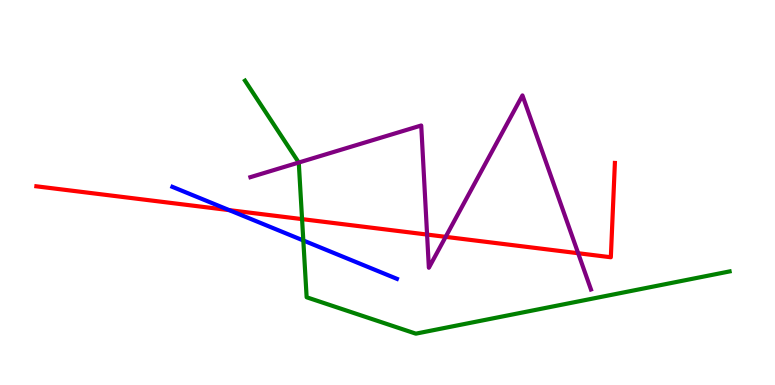[{'lines': ['blue', 'red'], 'intersections': [{'x': 2.96, 'y': 4.54}]}, {'lines': ['green', 'red'], 'intersections': [{'x': 3.9, 'y': 4.31}]}, {'lines': ['purple', 'red'], 'intersections': [{'x': 5.51, 'y': 3.91}, {'x': 5.75, 'y': 3.85}, {'x': 7.46, 'y': 3.42}]}, {'lines': ['blue', 'green'], 'intersections': [{'x': 3.91, 'y': 3.75}]}, {'lines': ['blue', 'purple'], 'intersections': []}, {'lines': ['green', 'purple'], 'intersections': [{'x': 3.85, 'y': 5.78}]}]